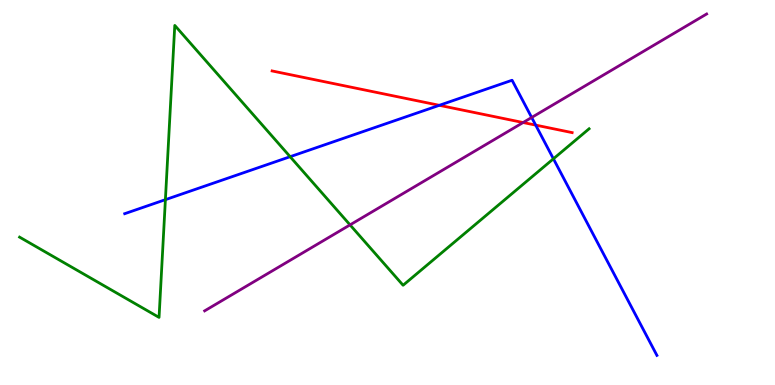[{'lines': ['blue', 'red'], 'intersections': [{'x': 5.67, 'y': 7.26}, {'x': 6.91, 'y': 6.75}]}, {'lines': ['green', 'red'], 'intersections': []}, {'lines': ['purple', 'red'], 'intersections': [{'x': 6.75, 'y': 6.82}]}, {'lines': ['blue', 'green'], 'intersections': [{'x': 2.13, 'y': 4.81}, {'x': 3.74, 'y': 5.93}, {'x': 7.14, 'y': 5.88}]}, {'lines': ['blue', 'purple'], 'intersections': [{'x': 6.86, 'y': 6.95}]}, {'lines': ['green', 'purple'], 'intersections': [{'x': 4.52, 'y': 4.16}]}]